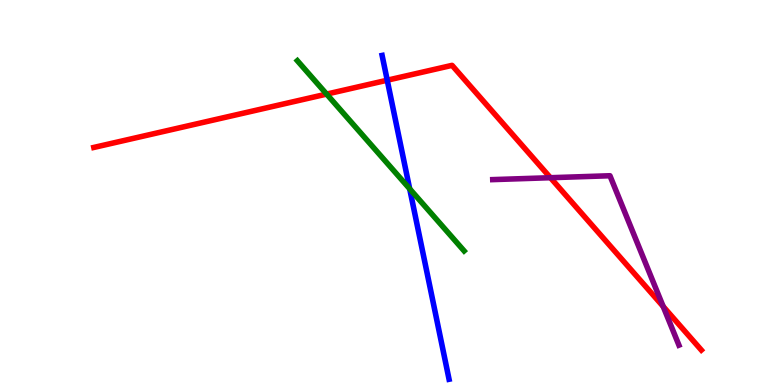[{'lines': ['blue', 'red'], 'intersections': [{'x': 5.0, 'y': 7.92}]}, {'lines': ['green', 'red'], 'intersections': [{'x': 4.21, 'y': 7.56}]}, {'lines': ['purple', 'red'], 'intersections': [{'x': 7.1, 'y': 5.38}, {'x': 8.56, 'y': 2.04}]}, {'lines': ['blue', 'green'], 'intersections': [{'x': 5.29, 'y': 5.1}]}, {'lines': ['blue', 'purple'], 'intersections': []}, {'lines': ['green', 'purple'], 'intersections': []}]